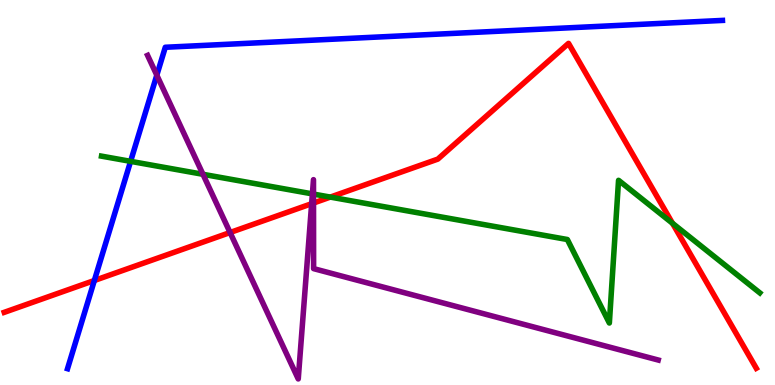[{'lines': ['blue', 'red'], 'intersections': [{'x': 1.22, 'y': 2.71}]}, {'lines': ['green', 'red'], 'intersections': [{'x': 4.26, 'y': 4.88}, {'x': 8.68, 'y': 4.2}]}, {'lines': ['purple', 'red'], 'intersections': [{'x': 2.97, 'y': 3.96}, {'x': 4.02, 'y': 4.71}, {'x': 4.05, 'y': 4.73}]}, {'lines': ['blue', 'green'], 'intersections': [{'x': 1.69, 'y': 5.81}]}, {'lines': ['blue', 'purple'], 'intersections': [{'x': 2.02, 'y': 8.05}]}, {'lines': ['green', 'purple'], 'intersections': [{'x': 2.62, 'y': 5.47}, {'x': 4.03, 'y': 4.96}, {'x': 4.05, 'y': 4.96}]}]